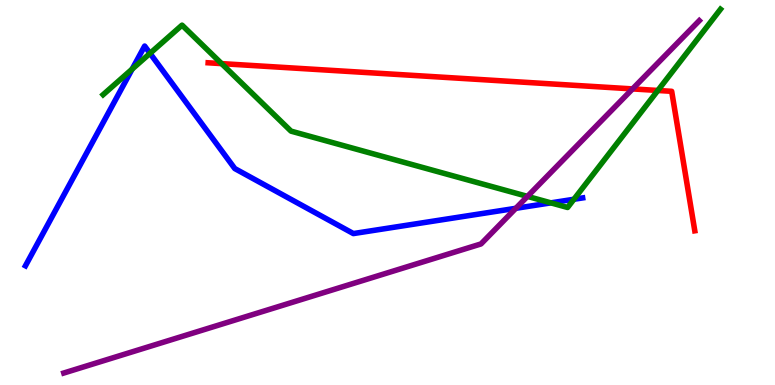[{'lines': ['blue', 'red'], 'intersections': []}, {'lines': ['green', 'red'], 'intersections': [{'x': 2.86, 'y': 8.35}, {'x': 8.49, 'y': 7.65}]}, {'lines': ['purple', 'red'], 'intersections': [{'x': 8.16, 'y': 7.69}]}, {'lines': ['blue', 'green'], 'intersections': [{'x': 1.71, 'y': 8.21}, {'x': 1.94, 'y': 8.61}, {'x': 7.11, 'y': 4.73}, {'x': 7.41, 'y': 4.82}]}, {'lines': ['blue', 'purple'], 'intersections': [{'x': 6.66, 'y': 4.59}]}, {'lines': ['green', 'purple'], 'intersections': [{'x': 6.81, 'y': 4.9}]}]